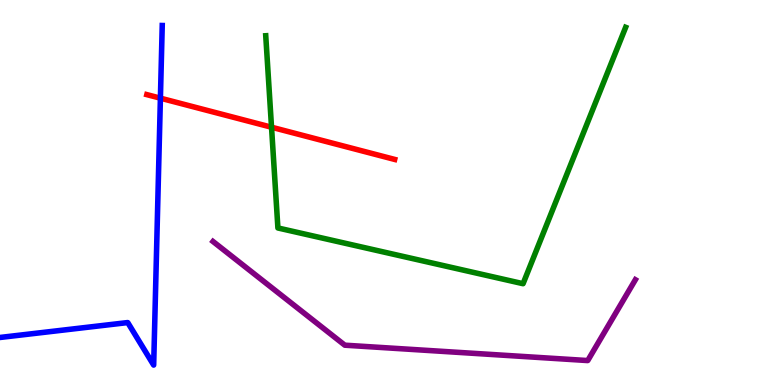[{'lines': ['blue', 'red'], 'intersections': [{'x': 2.07, 'y': 7.45}]}, {'lines': ['green', 'red'], 'intersections': [{'x': 3.5, 'y': 6.7}]}, {'lines': ['purple', 'red'], 'intersections': []}, {'lines': ['blue', 'green'], 'intersections': []}, {'lines': ['blue', 'purple'], 'intersections': []}, {'lines': ['green', 'purple'], 'intersections': []}]